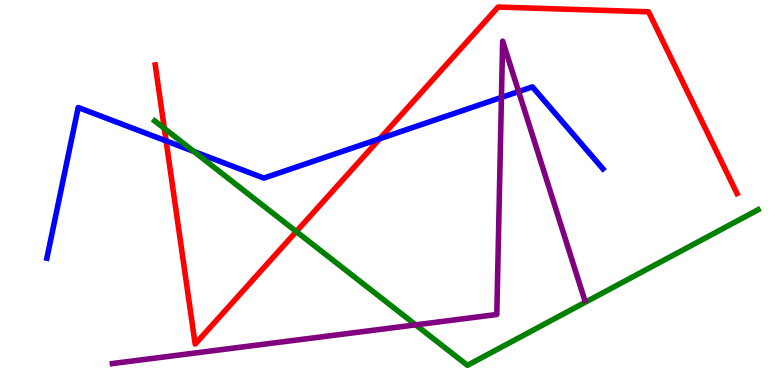[{'lines': ['blue', 'red'], 'intersections': [{'x': 2.14, 'y': 6.34}, {'x': 4.9, 'y': 6.4}]}, {'lines': ['green', 'red'], 'intersections': [{'x': 2.12, 'y': 6.67}, {'x': 3.82, 'y': 3.99}]}, {'lines': ['purple', 'red'], 'intersections': []}, {'lines': ['blue', 'green'], 'intersections': [{'x': 2.5, 'y': 6.07}]}, {'lines': ['blue', 'purple'], 'intersections': [{'x': 6.47, 'y': 7.47}, {'x': 6.69, 'y': 7.62}]}, {'lines': ['green', 'purple'], 'intersections': [{'x': 5.36, 'y': 1.56}]}]